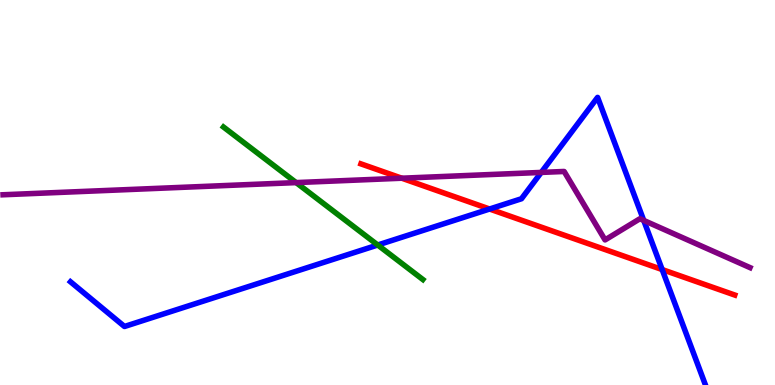[{'lines': ['blue', 'red'], 'intersections': [{'x': 6.32, 'y': 4.57}, {'x': 8.54, 'y': 3.0}]}, {'lines': ['green', 'red'], 'intersections': []}, {'lines': ['purple', 'red'], 'intersections': [{'x': 5.18, 'y': 5.37}]}, {'lines': ['blue', 'green'], 'intersections': [{'x': 4.87, 'y': 3.64}]}, {'lines': ['blue', 'purple'], 'intersections': [{'x': 6.98, 'y': 5.52}, {'x': 8.31, 'y': 4.27}]}, {'lines': ['green', 'purple'], 'intersections': [{'x': 3.82, 'y': 5.26}]}]